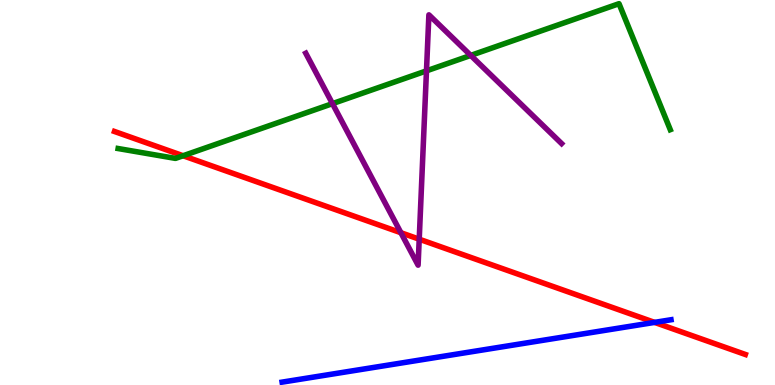[{'lines': ['blue', 'red'], 'intersections': [{'x': 8.45, 'y': 1.63}]}, {'lines': ['green', 'red'], 'intersections': [{'x': 2.36, 'y': 5.95}]}, {'lines': ['purple', 'red'], 'intersections': [{'x': 5.17, 'y': 3.96}, {'x': 5.41, 'y': 3.79}]}, {'lines': ['blue', 'green'], 'intersections': []}, {'lines': ['blue', 'purple'], 'intersections': []}, {'lines': ['green', 'purple'], 'intersections': [{'x': 4.29, 'y': 7.31}, {'x': 5.5, 'y': 8.16}, {'x': 6.07, 'y': 8.56}]}]